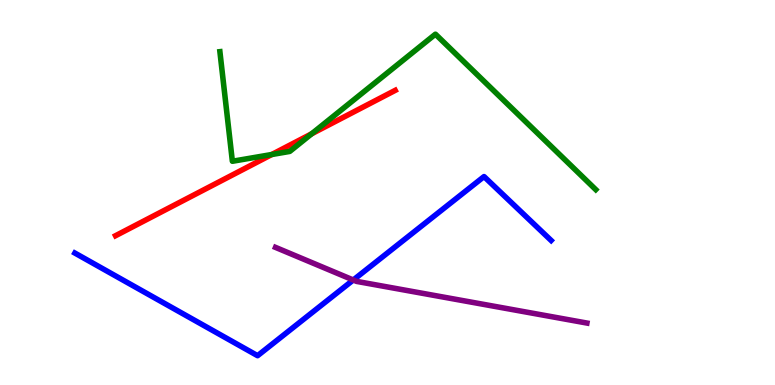[{'lines': ['blue', 'red'], 'intersections': []}, {'lines': ['green', 'red'], 'intersections': [{'x': 3.51, 'y': 5.99}, {'x': 4.02, 'y': 6.52}]}, {'lines': ['purple', 'red'], 'intersections': []}, {'lines': ['blue', 'green'], 'intersections': []}, {'lines': ['blue', 'purple'], 'intersections': [{'x': 4.56, 'y': 2.73}]}, {'lines': ['green', 'purple'], 'intersections': []}]